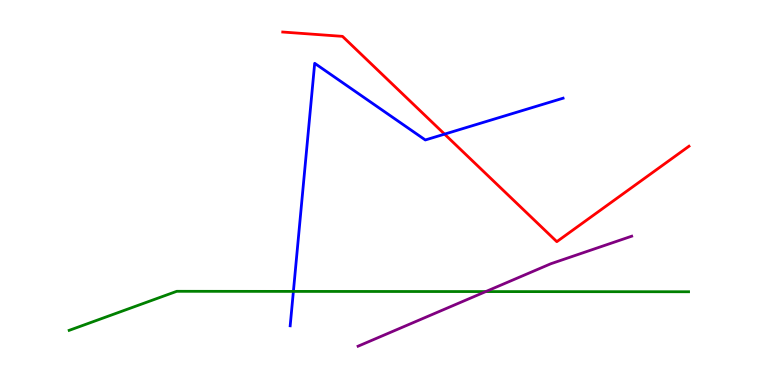[{'lines': ['blue', 'red'], 'intersections': [{'x': 5.74, 'y': 6.52}]}, {'lines': ['green', 'red'], 'intersections': []}, {'lines': ['purple', 'red'], 'intersections': []}, {'lines': ['blue', 'green'], 'intersections': [{'x': 3.79, 'y': 2.43}]}, {'lines': ['blue', 'purple'], 'intersections': []}, {'lines': ['green', 'purple'], 'intersections': [{'x': 6.27, 'y': 2.43}]}]